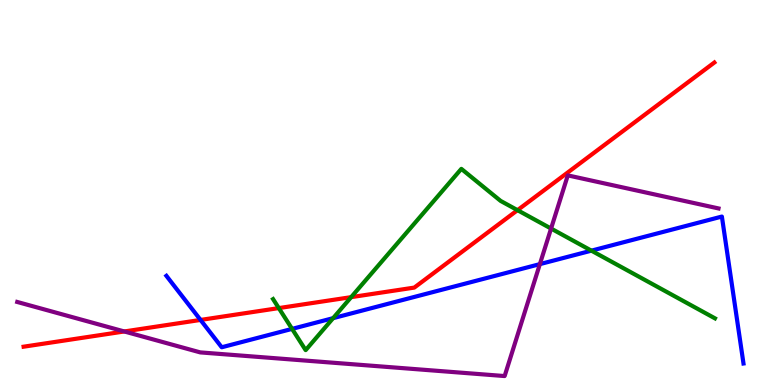[{'lines': ['blue', 'red'], 'intersections': [{'x': 2.59, 'y': 1.69}]}, {'lines': ['green', 'red'], 'intersections': [{'x': 3.6, 'y': 2.0}, {'x': 4.53, 'y': 2.28}, {'x': 6.68, 'y': 4.54}]}, {'lines': ['purple', 'red'], 'intersections': [{'x': 1.6, 'y': 1.39}]}, {'lines': ['blue', 'green'], 'intersections': [{'x': 3.77, 'y': 1.46}, {'x': 4.3, 'y': 1.74}, {'x': 7.63, 'y': 3.49}]}, {'lines': ['blue', 'purple'], 'intersections': [{'x': 6.97, 'y': 3.14}]}, {'lines': ['green', 'purple'], 'intersections': [{'x': 7.11, 'y': 4.06}]}]